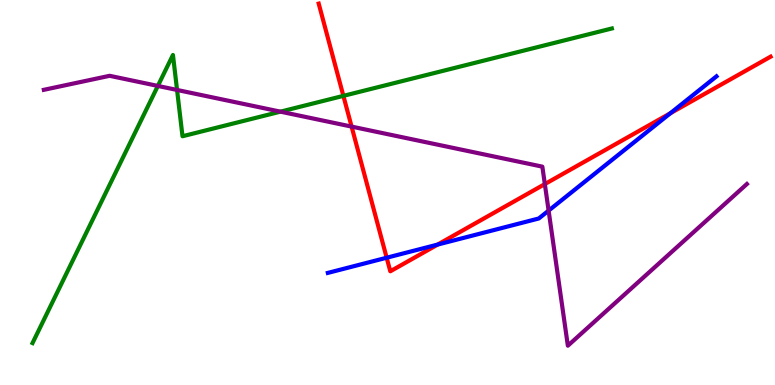[{'lines': ['blue', 'red'], 'intersections': [{'x': 4.99, 'y': 3.31}, {'x': 5.65, 'y': 3.65}, {'x': 8.65, 'y': 7.06}]}, {'lines': ['green', 'red'], 'intersections': [{'x': 4.43, 'y': 7.51}]}, {'lines': ['purple', 'red'], 'intersections': [{'x': 4.54, 'y': 6.71}, {'x': 7.03, 'y': 5.22}]}, {'lines': ['blue', 'green'], 'intersections': []}, {'lines': ['blue', 'purple'], 'intersections': [{'x': 7.08, 'y': 4.53}]}, {'lines': ['green', 'purple'], 'intersections': [{'x': 2.04, 'y': 7.77}, {'x': 2.28, 'y': 7.66}, {'x': 3.62, 'y': 7.1}]}]